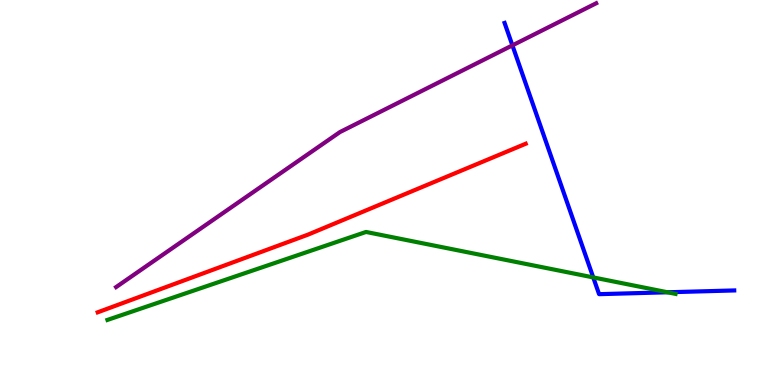[{'lines': ['blue', 'red'], 'intersections': []}, {'lines': ['green', 'red'], 'intersections': []}, {'lines': ['purple', 'red'], 'intersections': []}, {'lines': ['blue', 'green'], 'intersections': [{'x': 7.65, 'y': 2.79}, {'x': 8.61, 'y': 2.41}]}, {'lines': ['blue', 'purple'], 'intersections': [{'x': 6.61, 'y': 8.82}]}, {'lines': ['green', 'purple'], 'intersections': []}]